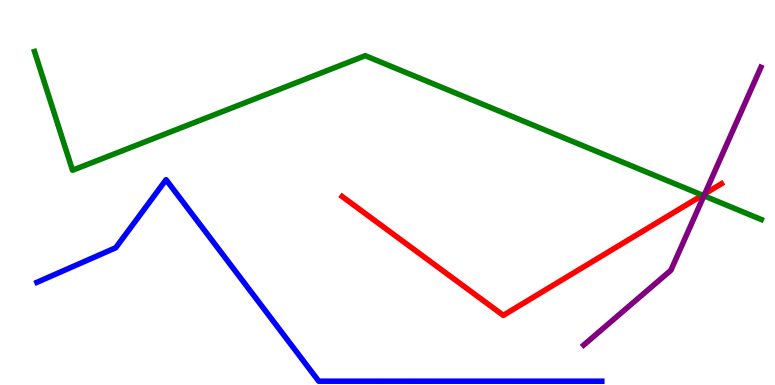[{'lines': ['blue', 'red'], 'intersections': []}, {'lines': ['green', 'red'], 'intersections': [{'x': 9.06, 'y': 4.93}]}, {'lines': ['purple', 'red'], 'intersections': [{'x': 9.09, 'y': 4.97}]}, {'lines': ['blue', 'green'], 'intersections': []}, {'lines': ['blue', 'purple'], 'intersections': []}, {'lines': ['green', 'purple'], 'intersections': [{'x': 9.08, 'y': 4.91}]}]